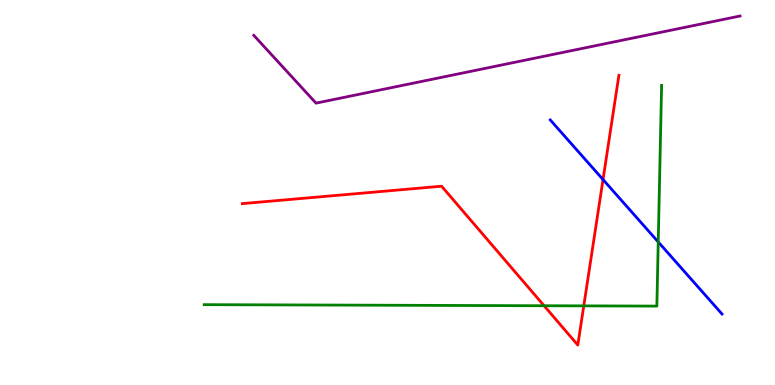[{'lines': ['blue', 'red'], 'intersections': [{'x': 7.78, 'y': 5.34}]}, {'lines': ['green', 'red'], 'intersections': [{'x': 7.02, 'y': 2.06}, {'x': 7.53, 'y': 2.06}]}, {'lines': ['purple', 'red'], 'intersections': []}, {'lines': ['blue', 'green'], 'intersections': [{'x': 8.49, 'y': 3.72}]}, {'lines': ['blue', 'purple'], 'intersections': []}, {'lines': ['green', 'purple'], 'intersections': []}]